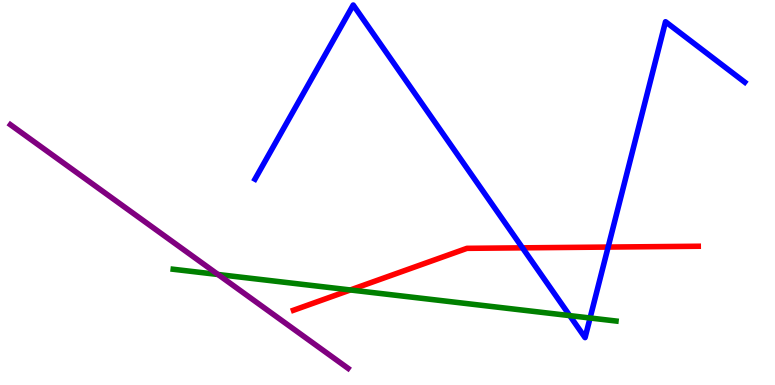[{'lines': ['blue', 'red'], 'intersections': [{'x': 6.74, 'y': 3.56}, {'x': 7.85, 'y': 3.58}]}, {'lines': ['green', 'red'], 'intersections': [{'x': 4.52, 'y': 2.47}]}, {'lines': ['purple', 'red'], 'intersections': []}, {'lines': ['blue', 'green'], 'intersections': [{'x': 7.35, 'y': 1.8}, {'x': 7.61, 'y': 1.74}]}, {'lines': ['blue', 'purple'], 'intersections': []}, {'lines': ['green', 'purple'], 'intersections': [{'x': 2.81, 'y': 2.87}]}]